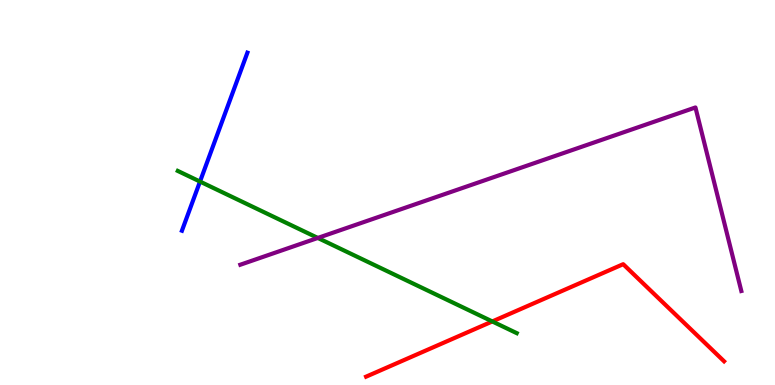[{'lines': ['blue', 'red'], 'intersections': []}, {'lines': ['green', 'red'], 'intersections': [{'x': 6.35, 'y': 1.65}]}, {'lines': ['purple', 'red'], 'intersections': []}, {'lines': ['blue', 'green'], 'intersections': [{'x': 2.58, 'y': 5.28}]}, {'lines': ['blue', 'purple'], 'intersections': []}, {'lines': ['green', 'purple'], 'intersections': [{'x': 4.1, 'y': 3.82}]}]